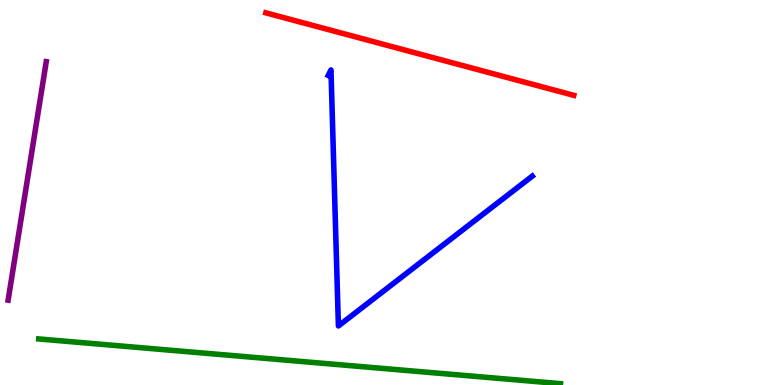[{'lines': ['blue', 'red'], 'intersections': []}, {'lines': ['green', 'red'], 'intersections': []}, {'lines': ['purple', 'red'], 'intersections': []}, {'lines': ['blue', 'green'], 'intersections': []}, {'lines': ['blue', 'purple'], 'intersections': []}, {'lines': ['green', 'purple'], 'intersections': []}]